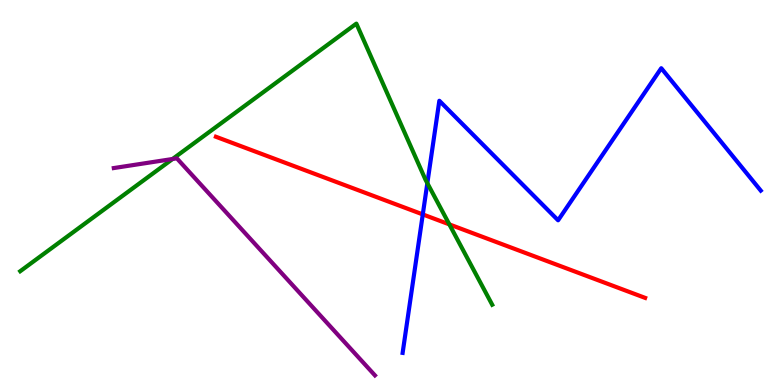[{'lines': ['blue', 'red'], 'intersections': [{'x': 5.46, 'y': 4.43}]}, {'lines': ['green', 'red'], 'intersections': [{'x': 5.8, 'y': 4.17}]}, {'lines': ['purple', 'red'], 'intersections': []}, {'lines': ['blue', 'green'], 'intersections': [{'x': 5.51, 'y': 5.24}]}, {'lines': ['blue', 'purple'], 'intersections': []}, {'lines': ['green', 'purple'], 'intersections': [{'x': 2.23, 'y': 5.87}]}]